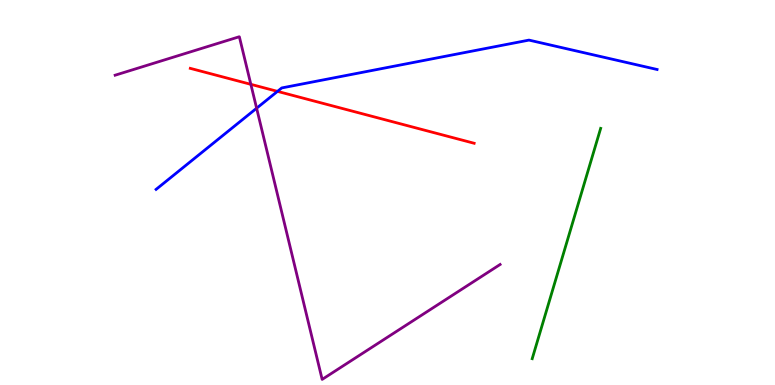[{'lines': ['blue', 'red'], 'intersections': [{'x': 3.58, 'y': 7.63}]}, {'lines': ['green', 'red'], 'intersections': []}, {'lines': ['purple', 'red'], 'intersections': [{'x': 3.24, 'y': 7.81}]}, {'lines': ['blue', 'green'], 'intersections': []}, {'lines': ['blue', 'purple'], 'intersections': [{'x': 3.31, 'y': 7.19}]}, {'lines': ['green', 'purple'], 'intersections': []}]